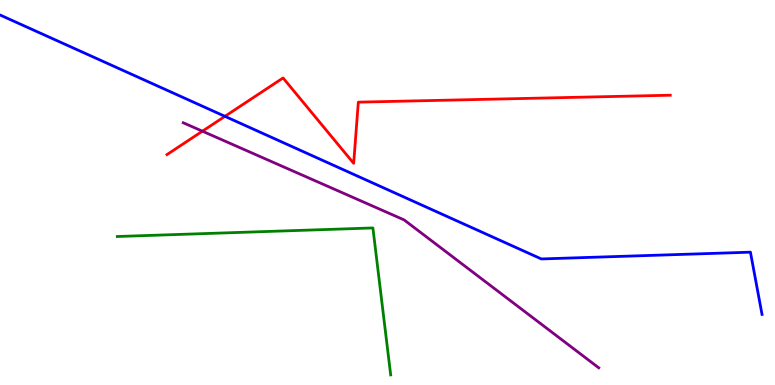[{'lines': ['blue', 'red'], 'intersections': [{'x': 2.9, 'y': 6.98}]}, {'lines': ['green', 'red'], 'intersections': []}, {'lines': ['purple', 'red'], 'intersections': [{'x': 2.61, 'y': 6.59}]}, {'lines': ['blue', 'green'], 'intersections': []}, {'lines': ['blue', 'purple'], 'intersections': []}, {'lines': ['green', 'purple'], 'intersections': []}]